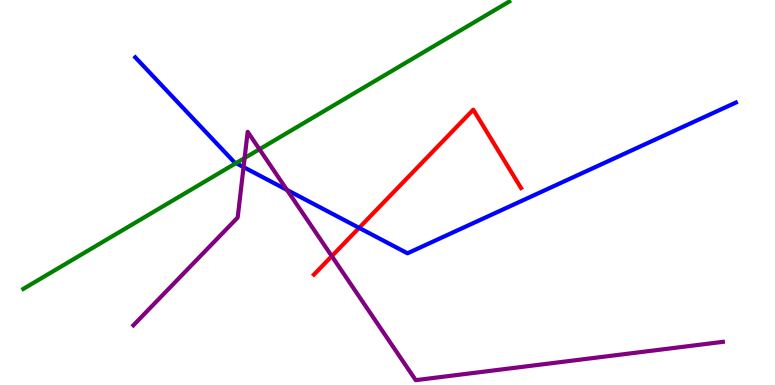[{'lines': ['blue', 'red'], 'intersections': [{'x': 4.63, 'y': 4.08}]}, {'lines': ['green', 'red'], 'intersections': []}, {'lines': ['purple', 'red'], 'intersections': [{'x': 4.28, 'y': 3.35}]}, {'lines': ['blue', 'green'], 'intersections': [{'x': 3.05, 'y': 5.76}]}, {'lines': ['blue', 'purple'], 'intersections': [{'x': 3.14, 'y': 5.66}, {'x': 3.7, 'y': 5.07}]}, {'lines': ['green', 'purple'], 'intersections': [{'x': 3.16, 'y': 5.9}, {'x': 3.35, 'y': 6.12}]}]